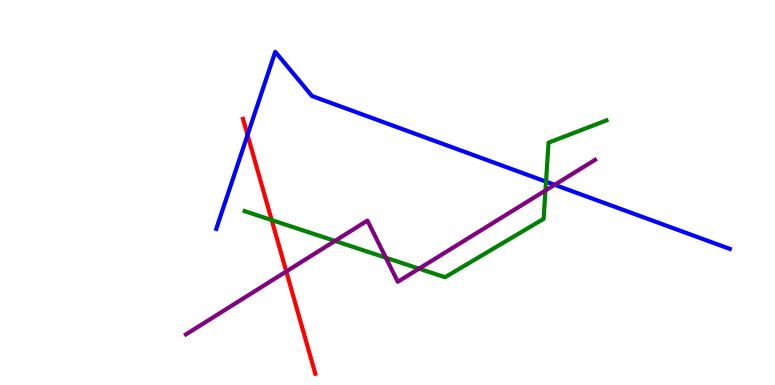[{'lines': ['blue', 'red'], 'intersections': [{'x': 3.19, 'y': 6.49}]}, {'lines': ['green', 'red'], 'intersections': [{'x': 3.51, 'y': 4.28}]}, {'lines': ['purple', 'red'], 'intersections': [{'x': 3.69, 'y': 2.95}]}, {'lines': ['blue', 'green'], 'intersections': [{'x': 7.05, 'y': 5.28}]}, {'lines': ['blue', 'purple'], 'intersections': [{'x': 7.16, 'y': 5.2}]}, {'lines': ['green', 'purple'], 'intersections': [{'x': 4.32, 'y': 3.74}, {'x': 4.98, 'y': 3.31}, {'x': 5.41, 'y': 3.02}, {'x': 7.04, 'y': 5.05}]}]